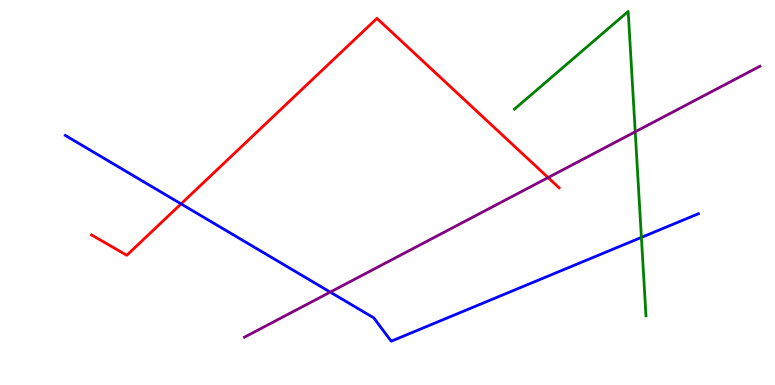[{'lines': ['blue', 'red'], 'intersections': [{'x': 2.34, 'y': 4.7}]}, {'lines': ['green', 'red'], 'intersections': []}, {'lines': ['purple', 'red'], 'intersections': [{'x': 7.07, 'y': 5.39}]}, {'lines': ['blue', 'green'], 'intersections': [{'x': 8.28, 'y': 3.83}]}, {'lines': ['blue', 'purple'], 'intersections': [{'x': 4.26, 'y': 2.41}]}, {'lines': ['green', 'purple'], 'intersections': [{'x': 8.2, 'y': 6.58}]}]